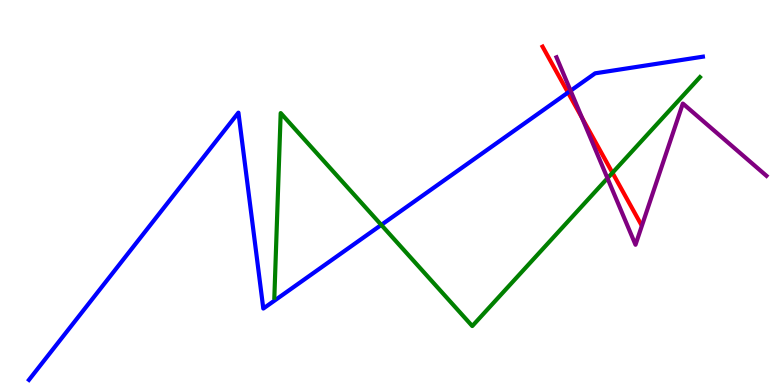[{'lines': ['blue', 'red'], 'intersections': [{'x': 7.33, 'y': 7.6}]}, {'lines': ['green', 'red'], 'intersections': [{'x': 7.9, 'y': 5.51}]}, {'lines': ['purple', 'red'], 'intersections': [{'x': 7.51, 'y': 6.94}]}, {'lines': ['blue', 'green'], 'intersections': [{'x': 4.92, 'y': 4.16}]}, {'lines': ['blue', 'purple'], 'intersections': [{'x': 7.36, 'y': 7.64}]}, {'lines': ['green', 'purple'], 'intersections': [{'x': 7.84, 'y': 5.37}]}]